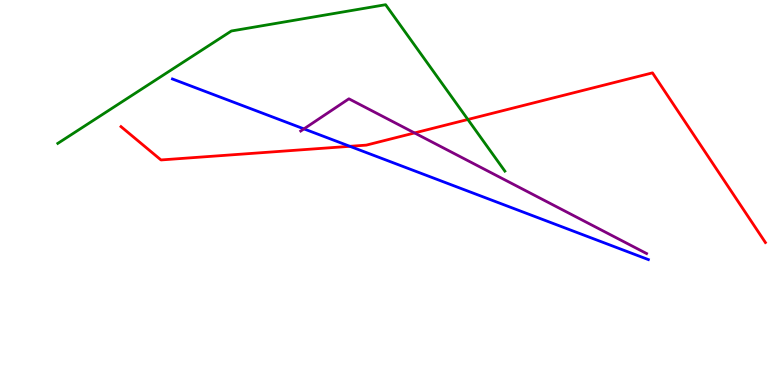[{'lines': ['blue', 'red'], 'intersections': [{'x': 4.51, 'y': 6.2}]}, {'lines': ['green', 'red'], 'intersections': [{'x': 6.04, 'y': 6.9}]}, {'lines': ['purple', 'red'], 'intersections': [{'x': 5.35, 'y': 6.55}]}, {'lines': ['blue', 'green'], 'intersections': []}, {'lines': ['blue', 'purple'], 'intersections': [{'x': 3.92, 'y': 6.65}]}, {'lines': ['green', 'purple'], 'intersections': []}]